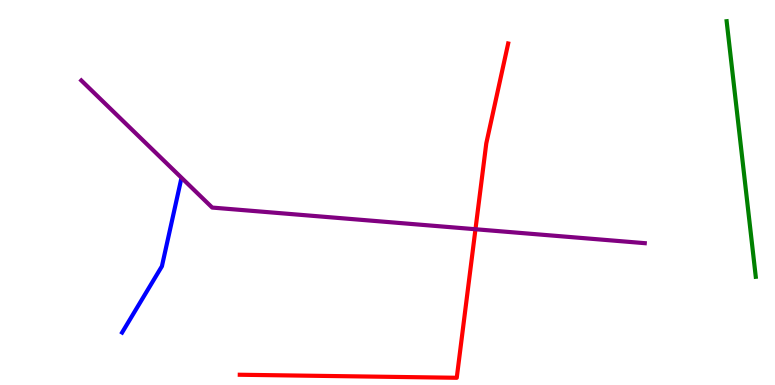[{'lines': ['blue', 'red'], 'intersections': []}, {'lines': ['green', 'red'], 'intersections': []}, {'lines': ['purple', 'red'], 'intersections': [{'x': 6.14, 'y': 4.05}]}, {'lines': ['blue', 'green'], 'intersections': []}, {'lines': ['blue', 'purple'], 'intersections': []}, {'lines': ['green', 'purple'], 'intersections': []}]